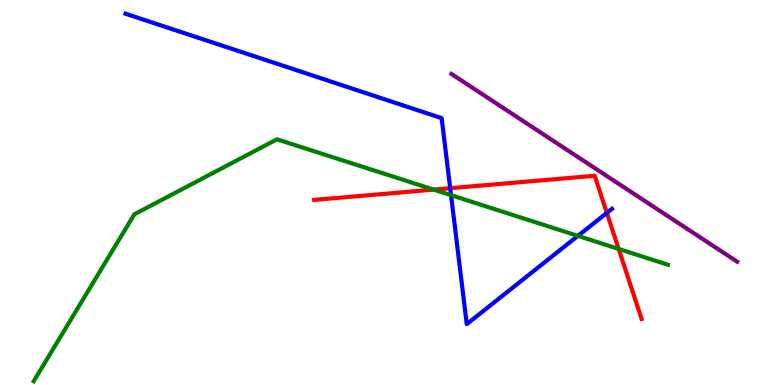[{'lines': ['blue', 'red'], 'intersections': [{'x': 5.81, 'y': 5.11}, {'x': 7.83, 'y': 4.47}]}, {'lines': ['green', 'red'], 'intersections': [{'x': 5.6, 'y': 5.07}, {'x': 7.98, 'y': 3.53}]}, {'lines': ['purple', 'red'], 'intersections': []}, {'lines': ['blue', 'green'], 'intersections': [{'x': 5.82, 'y': 4.93}, {'x': 7.46, 'y': 3.87}]}, {'lines': ['blue', 'purple'], 'intersections': []}, {'lines': ['green', 'purple'], 'intersections': []}]